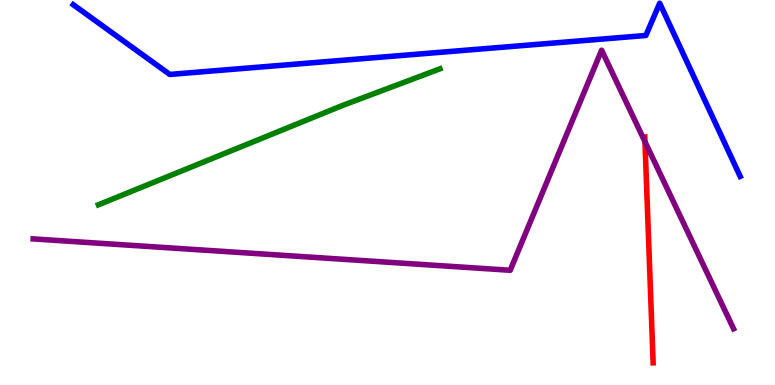[{'lines': ['blue', 'red'], 'intersections': []}, {'lines': ['green', 'red'], 'intersections': []}, {'lines': ['purple', 'red'], 'intersections': [{'x': 8.32, 'y': 6.32}]}, {'lines': ['blue', 'green'], 'intersections': []}, {'lines': ['blue', 'purple'], 'intersections': []}, {'lines': ['green', 'purple'], 'intersections': []}]